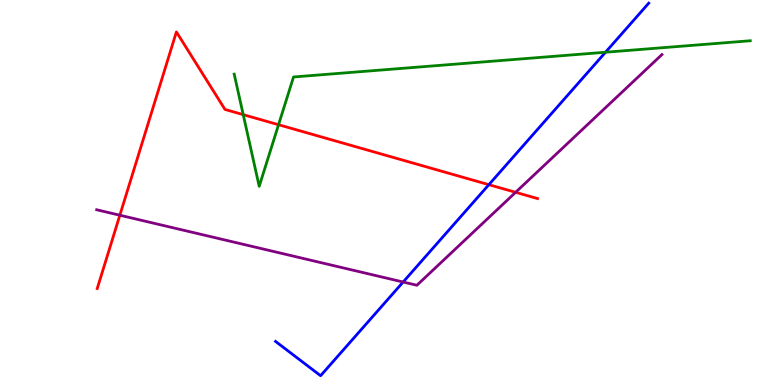[{'lines': ['blue', 'red'], 'intersections': [{'x': 6.31, 'y': 5.2}]}, {'lines': ['green', 'red'], 'intersections': [{'x': 3.14, 'y': 7.02}, {'x': 3.59, 'y': 6.76}]}, {'lines': ['purple', 'red'], 'intersections': [{'x': 1.55, 'y': 4.41}, {'x': 6.65, 'y': 5.01}]}, {'lines': ['blue', 'green'], 'intersections': [{'x': 7.81, 'y': 8.64}]}, {'lines': ['blue', 'purple'], 'intersections': [{'x': 5.2, 'y': 2.67}]}, {'lines': ['green', 'purple'], 'intersections': []}]